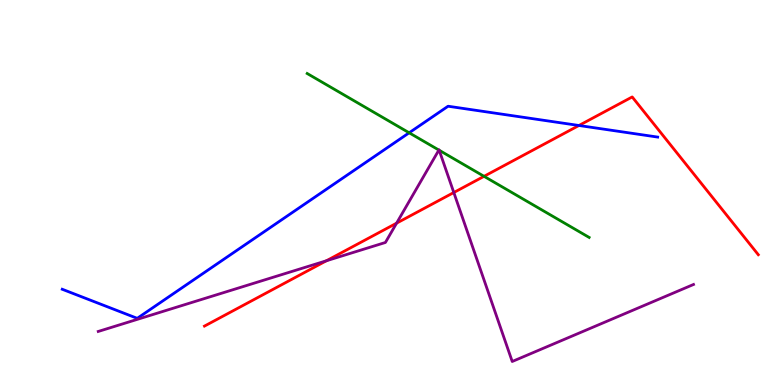[{'lines': ['blue', 'red'], 'intersections': [{'x': 7.47, 'y': 6.74}]}, {'lines': ['green', 'red'], 'intersections': [{'x': 6.25, 'y': 5.42}]}, {'lines': ['purple', 'red'], 'intersections': [{'x': 4.21, 'y': 3.23}, {'x': 5.12, 'y': 4.2}, {'x': 5.86, 'y': 5.0}]}, {'lines': ['blue', 'green'], 'intersections': [{'x': 5.28, 'y': 6.55}]}, {'lines': ['blue', 'purple'], 'intersections': []}, {'lines': ['green', 'purple'], 'intersections': [{'x': 5.66, 'y': 6.1}, {'x': 5.67, 'y': 6.1}]}]